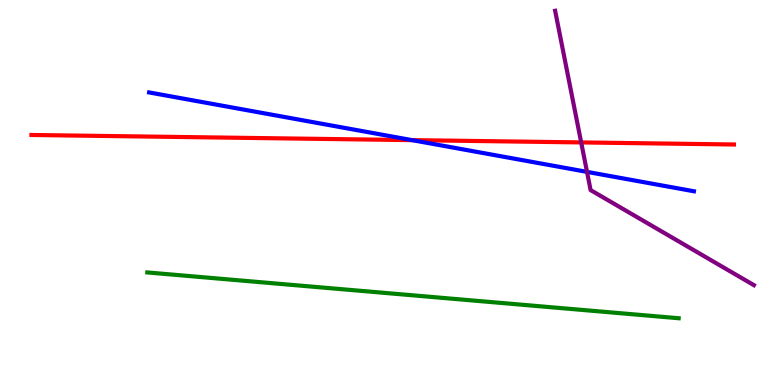[{'lines': ['blue', 'red'], 'intersections': [{'x': 5.32, 'y': 6.36}]}, {'lines': ['green', 'red'], 'intersections': []}, {'lines': ['purple', 'red'], 'intersections': [{'x': 7.5, 'y': 6.3}]}, {'lines': ['blue', 'green'], 'intersections': []}, {'lines': ['blue', 'purple'], 'intersections': [{'x': 7.57, 'y': 5.54}]}, {'lines': ['green', 'purple'], 'intersections': []}]